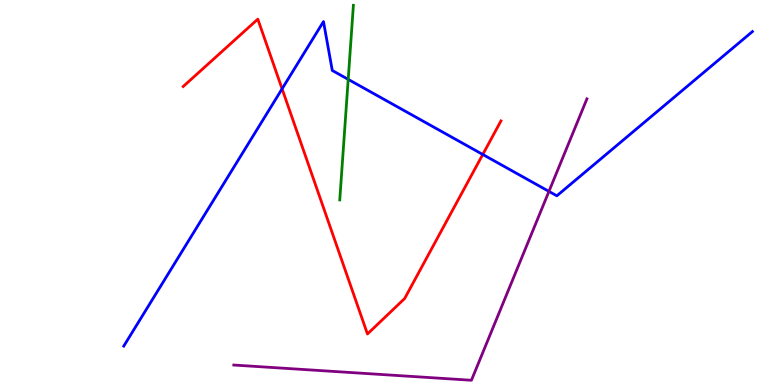[{'lines': ['blue', 'red'], 'intersections': [{'x': 3.64, 'y': 7.69}, {'x': 6.23, 'y': 5.99}]}, {'lines': ['green', 'red'], 'intersections': []}, {'lines': ['purple', 'red'], 'intersections': []}, {'lines': ['blue', 'green'], 'intersections': [{'x': 4.49, 'y': 7.94}]}, {'lines': ['blue', 'purple'], 'intersections': [{'x': 7.08, 'y': 5.03}]}, {'lines': ['green', 'purple'], 'intersections': []}]